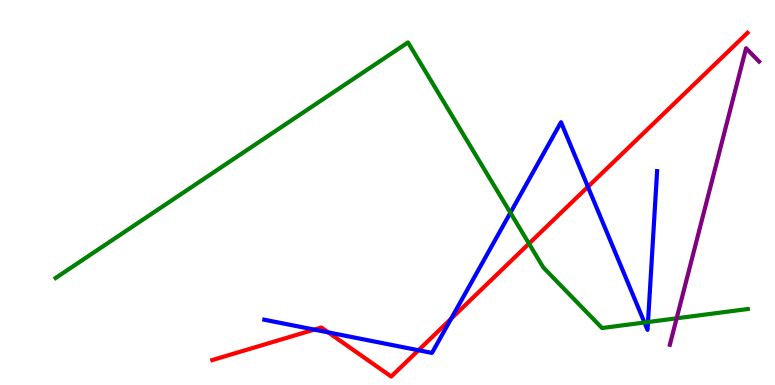[{'lines': ['blue', 'red'], 'intersections': [{'x': 4.06, 'y': 1.44}, {'x': 4.24, 'y': 1.37}, {'x': 5.4, 'y': 0.903}, {'x': 5.82, 'y': 1.72}, {'x': 7.59, 'y': 5.15}]}, {'lines': ['green', 'red'], 'intersections': [{'x': 6.83, 'y': 3.67}]}, {'lines': ['purple', 'red'], 'intersections': []}, {'lines': ['blue', 'green'], 'intersections': [{'x': 6.59, 'y': 4.47}, {'x': 8.32, 'y': 1.62}, {'x': 8.36, 'y': 1.64}]}, {'lines': ['blue', 'purple'], 'intersections': []}, {'lines': ['green', 'purple'], 'intersections': [{'x': 8.73, 'y': 1.73}]}]